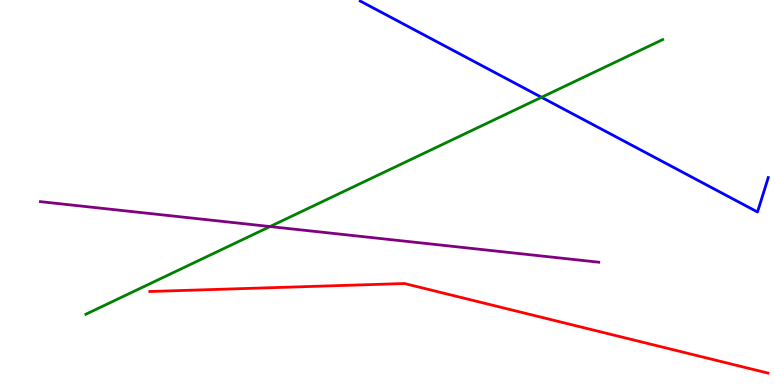[{'lines': ['blue', 'red'], 'intersections': []}, {'lines': ['green', 'red'], 'intersections': []}, {'lines': ['purple', 'red'], 'intersections': []}, {'lines': ['blue', 'green'], 'intersections': [{'x': 6.99, 'y': 7.47}]}, {'lines': ['blue', 'purple'], 'intersections': []}, {'lines': ['green', 'purple'], 'intersections': [{'x': 3.48, 'y': 4.12}]}]